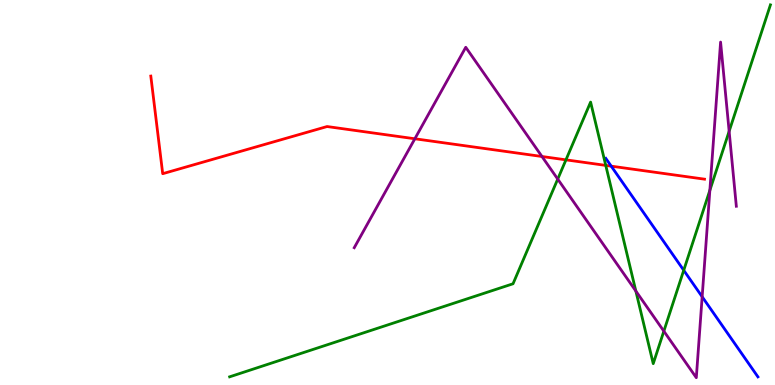[{'lines': ['blue', 'red'], 'intersections': [{'x': 7.89, 'y': 5.68}]}, {'lines': ['green', 'red'], 'intersections': [{'x': 7.3, 'y': 5.85}, {'x': 7.82, 'y': 5.7}]}, {'lines': ['purple', 'red'], 'intersections': [{'x': 5.35, 'y': 6.4}, {'x': 6.99, 'y': 5.94}]}, {'lines': ['blue', 'green'], 'intersections': [{'x': 8.82, 'y': 2.98}]}, {'lines': ['blue', 'purple'], 'intersections': [{'x': 9.06, 'y': 2.29}]}, {'lines': ['green', 'purple'], 'intersections': [{'x': 7.2, 'y': 5.35}, {'x': 8.2, 'y': 2.44}, {'x': 8.57, 'y': 1.4}, {'x': 9.16, 'y': 5.06}, {'x': 9.41, 'y': 6.59}]}]